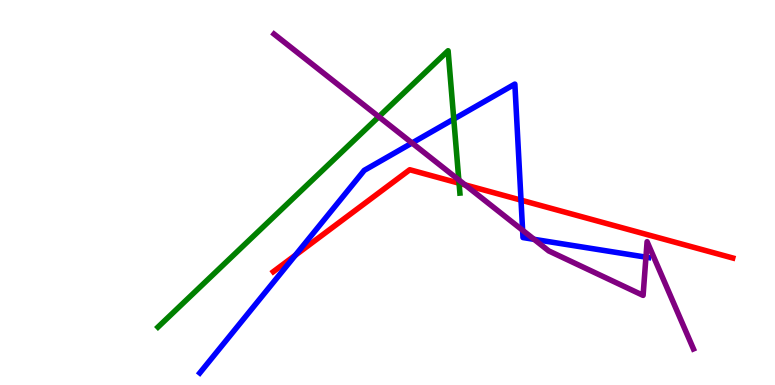[{'lines': ['blue', 'red'], 'intersections': [{'x': 3.81, 'y': 3.37}, {'x': 6.72, 'y': 4.8}]}, {'lines': ['green', 'red'], 'intersections': [{'x': 5.92, 'y': 5.24}]}, {'lines': ['purple', 'red'], 'intersections': [{'x': 6.0, 'y': 5.2}]}, {'lines': ['blue', 'green'], 'intersections': [{'x': 5.86, 'y': 6.91}]}, {'lines': ['blue', 'purple'], 'intersections': [{'x': 5.32, 'y': 6.29}, {'x': 6.74, 'y': 4.02}, {'x': 6.89, 'y': 3.78}, {'x': 8.33, 'y': 3.32}]}, {'lines': ['green', 'purple'], 'intersections': [{'x': 4.89, 'y': 6.97}, {'x': 5.92, 'y': 5.33}]}]